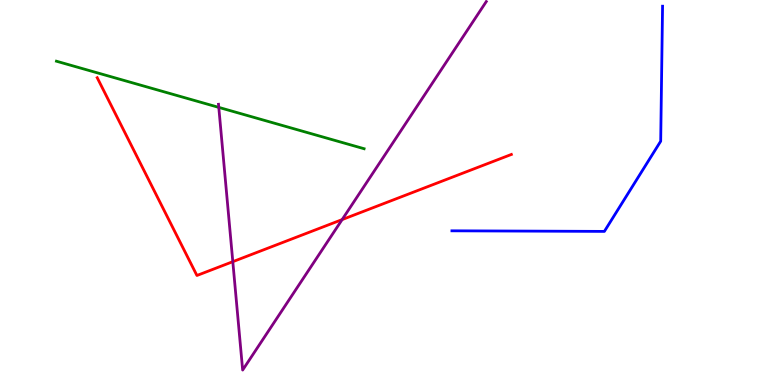[{'lines': ['blue', 'red'], 'intersections': []}, {'lines': ['green', 'red'], 'intersections': []}, {'lines': ['purple', 'red'], 'intersections': [{'x': 3.0, 'y': 3.2}, {'x': 4.41, 'y': 4.3}]}, {'lines': ['blue', 'green'], 'intersections': []}, {'lines': ['blue', 'purple'], 'intersections': []}, {'lines': ['green', 'purple'], 'intersections': [{'x': 2.82, 'y': 7.21}]}]